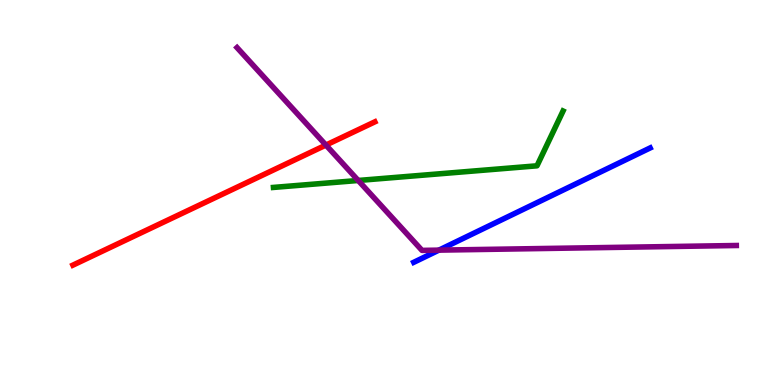[{'lines': ['blue', 'red'], 'intersections': []}, {'lines': ['green', 'red'], 'intersections': []}, {'lines': ['purple', 'red'], 'intersections': [{'x': 4.21, 'y': 6.23}]}, {'lines': ['blue', 'green'], 'intersections': []}, {'lines': ['blue', 'purple'], 'intersections': [{'x': 5.66, 'y': 3.5}]}, {'lines': ['green', 'purple'], 'intersections': [{'x': 4.62, 'y': 5.31}]}]